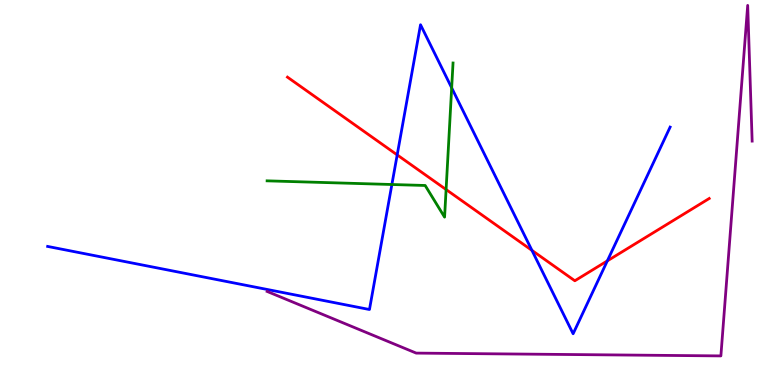[{'lines': ['blue', 'red'], 'intersections': [{'x': 5.13, 'y': 5.98}, {'x': 6.86, 'y': 3.5}, {'x': 7.84, 'y': 3.22}]}, {'lines': ['green', 'red'], 'intersections': [{'x': 5.76, 'y': 5.08}]}, {'lines': ['purple', 'red'], 'intersections': []}, {'lines': ['blue', 'green'], 'intersections': [{'x': 5.06, 'y': 5.21}, {'x': 5.83, 'y': 7.72}]}, {'lines': ['blue', 'purple'], 'intersections': []}, {'lines': ['green', 'purple'], 'intersections': []}]